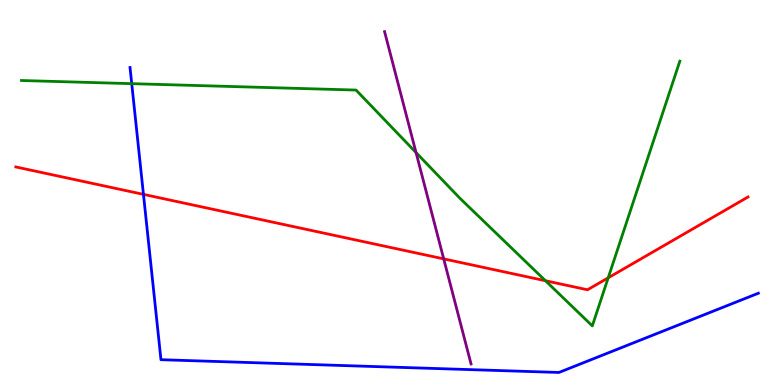[{'lines': ['blue', 'red'], 'intersections': [{'x': 1.85, 'y': 4.95}]}, {'lines': ['green', 'red'], 'intersections': [{'x': 7.04, 'y': 2.71}, {'x': 7.85, 'y': 2.78}]}, {'lines': ['purple', 'red'], 'intersections': [{'x': 5.73, 'y': 3.28}]}, {'lines': ['blue', 'green'], 'intersections': [{'x': 1.7, 'y': 7.83}]}, {'lines': ['blue', 'purple'], 'intersections': []}, {'lines': ['green', 'purple'], 'intersections': [{'x': 5.37, 'y': 6.04}]}]